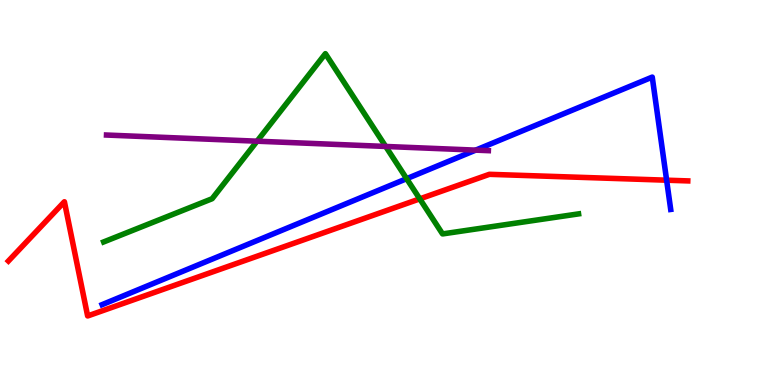[{'lines': ['blue', 'red'], 'intersections': [{'x': 8.6, 'y': 5.32}]}, {'lines': ['green', 'red'], 'intersections': [{'x': 5.42, 'y': 4.83}]}, {'lines': ['purple', 'red'], 'intersections': []}, {'lines': ['blue', 'green'], 'intersections': [{'x': 5.25, 'y': 5.36}]}, {'lines': ['blue', 'purple'], 'intersections': [{'x': 6.14, 'y': 6.1}]}, {'lines': ['green', 'purple'], 'intersections': [{'x': 3.32, 'y': 6.33}, {'x': 4.98, 'y': 6.2}]}]